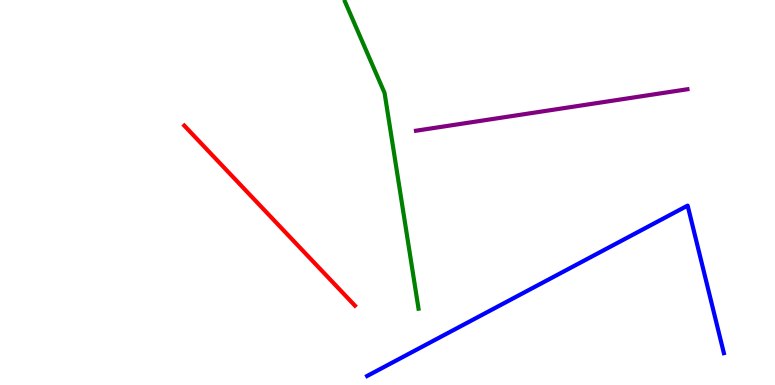[{'lines': ['blue', 'red'], 'intersections': []}, {'lines': ['green', 'red'], 'intersections': []}, {'lines': ['purple', 'red'], 'intersections': []}, {'lines': ['blue', 'green'], 'intersections': []}, {'lines': ['blue', 'purple'], 'intersections': []}, {'lines': ['green', 'purple'], 'intersections': []}]